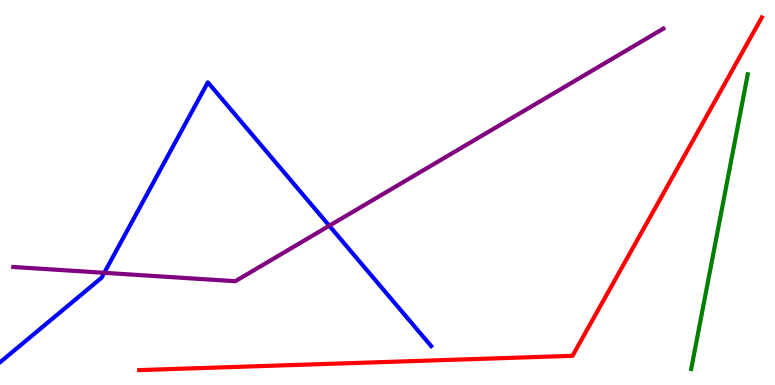[{'lines': ['blue', 'red'], 'intersections': []}, {'lines': ['green', 'red'], 'intersections': []}, {'lines': ['purple', 'red'], 'intersections': []}, {'lines': ['blue', 'green'], 'intersections': []}, {'lines': ['blue', 'purple'], 'intersections': [{'x': 1.35, 'y': 2.91}, {'x': 4.25, 'y': 4.14}]}, {'lines': ['green', 'purple'], 'intersections': []}]